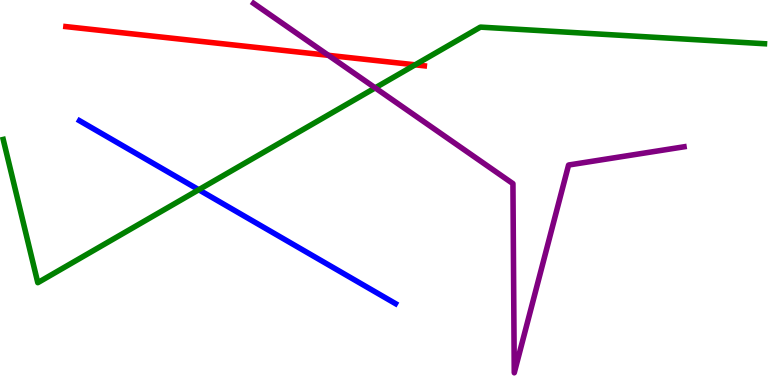[{'lines': ['blue', 'red'], 'intersections': []}, {'lines': ['green', 'red'], 'intersections': [{'x': 5.36, 'y': 8.32}]}, {'lines': ['purple', 'red'], 'intersections': [{'x': 4.24, 'y': 8.56}]}, {'lines': ['blue', 'green'], 'intersections': [{'x': 2.56, 'y': 5.07}]}, {'lines': ['blue', 'purple'], 'intersections': []}, {'lines': ['green', 'purple'], 'intersections': [{'x': 4.84, 'y': 7.72}]}]